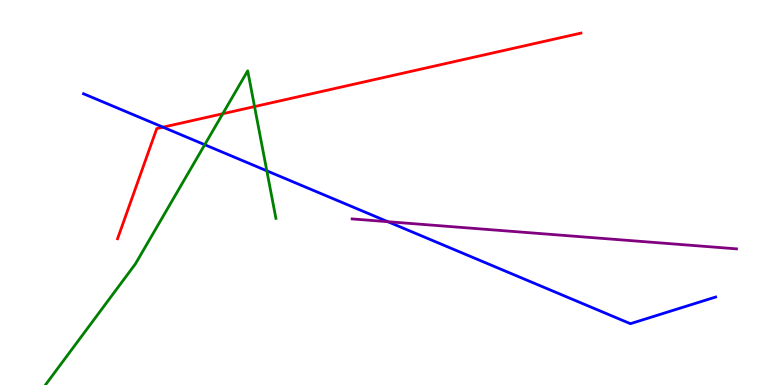[{'lines': ['blue', 'red'], 'intersections': [{'x': 2.1, 'y': 6.7}]}, {'lines': ['green', 'red'], 'intersections': [{'x': 2.87, 'y': 7.05}, {'x': 3.28, 'y': 7.23}]}, {'lines': ['purple', 'red'], 'intersections': []}, {'lines': ['blue', 'green'], 'intersections': [{'x': 2.64, 'y': 6.24}, {'x': 3.44, 'y': 5.56}]}, {'lines': ['blue', 'purple'], 'intersections': [{'x': 5.0, 'y': 4.24}]}, {'lines': ['green', 'purple'], 'intersections': []}]